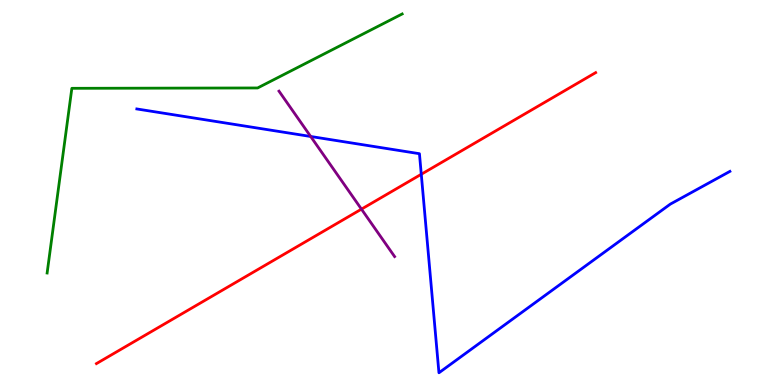[{'lines': ['blue', 'red'], 'intersections': [{'x': 5.44, 'y': 5.47}]}, {'lines': ['green', 'red'], 'intersections': []}, {'lines': ['purple', 'red'], 'intersections': [{'x': 4.66, 'y': 4.57}]}, {'lines': ['blue', 'green'], 'intersections': []}, {'lines': ['blue', 'purple'], 'intersections': [{'x': 4.01, 'y': 6.46}]}, {'lines': ['green', 'purple'], 'intersections': []}]